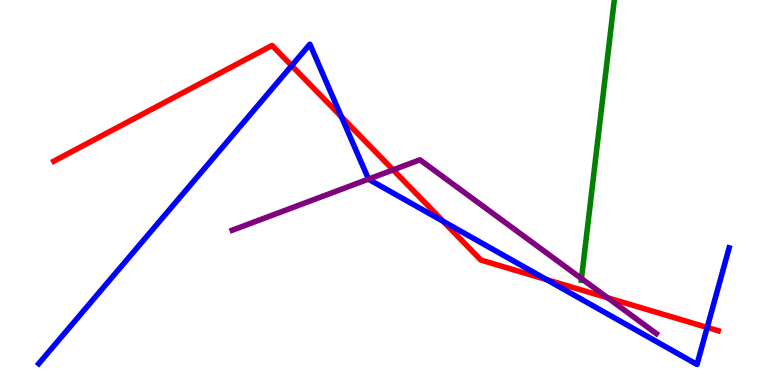[{'lines': ['blue', 'red'], 'intersections': [{'x': 3.76, 'y': 8.29}, {'x': 4.41, 'y': 6.97}, {'x': 5.72, 'y': 4.25}, {'x': 7.05, 'y': 2.74}, {'x': 9.13, 'y': 1.49}]}, {'lines': ['green', 'red'], 'intersections': []}, {'lines': ['purple', 'red'], 'intersections': [{'x': 5.07, 'y': 5.59}, {'x': 7.84, 'y': 2.27}]}, {'lines': ['blue', 'green'], 'intersections': []}, {'lines': ['blue', 'purple'], 'intersections': [{'x': 4.76, 'y': 5.35}]}, {'lines': ['green', 'purple'], 'intersections': [{'x': 7.5, 'y': 2.76}]}]